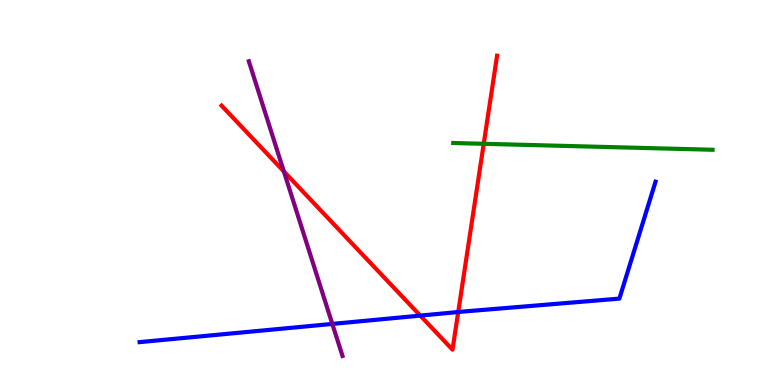[{'lines': ['blue', 'red'], 'intersections': [{'x': 5.42, 'y': 1.8}, {'x': 5.91, 'y': 1.9}]}, {'lines': ['green', 'red'], 'intersections': [{'x': 6.24, 'y': 6.27}]}, {'lines': ['purple', 'red'], 'intersections': [{'x': 3.66, 'y': 5.55}]}, {'lines': ['blue', 'green'], 'intersections': []}, {'lines': ['blue', 'purple'], 'intersections': [{'x': 4.29, 'y': 1.59}]}, {'lines': ['green', 'purple'], 'intersections': []}]